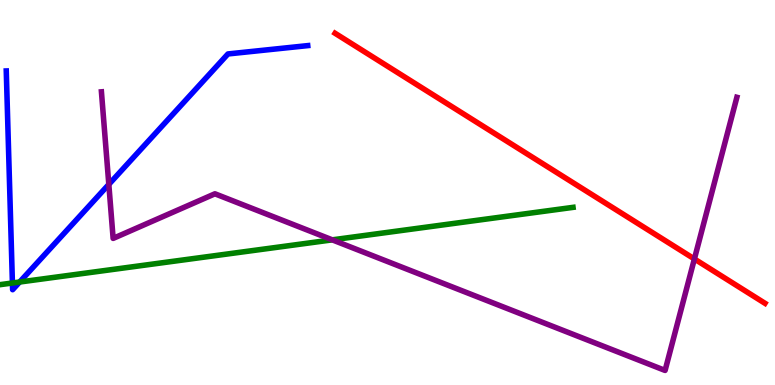[{'lines': ['blue', 'red'], 'intersections': []}, {'lines': ['green', 'red'], 'intersections': []}, {'lines': ['purple', 'red'], 'intersections': [{'x': 8.96, 'y': 3.27}]}, {'lines': ['blue', 'green'], 'intersections': [{'x': 0.16, 'y': 2.65}, {'x': 0.253, 'y': 2.67}]}, {'lines': ['blue', 'purple'], 'intersections': [{'x': 1.4, 'y': 5.21}]}, {'lines': ['green', 'purple'], 'intersections': [{'x': 4.29, 'y': 3.77}]}]